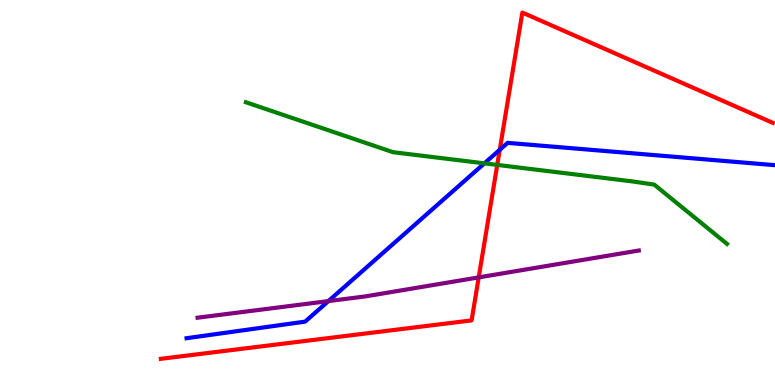[{'lines': ['blue', 'red'], 'intersections': [{'x': 6.45, 'y': 6.11}]}, {'lines': ['green', 'red'], 'intersections': [{'x': 6.42, 'y': 5.72}]}, {'lines': ['purple', 'red'], 'intersections': [{'x': 6.18, 'y': 2.8}]}, {'lines': ['blue', 'green'], 'intersections': [{'x': 6.25, 'y': 5.76}]}, {'lines': ['blue', 'purple'], 'intersections': [{'x': 4.24, 'y': 2.18}]}, {'lines': ['green', 'purple'], 'intersections': []}]